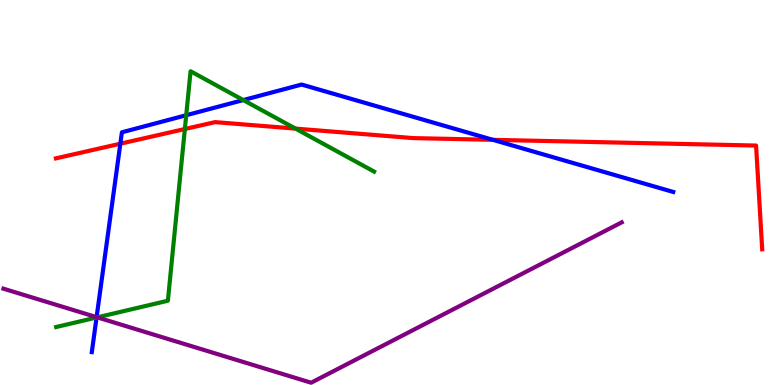[{'lines': ['blue', 'red'], 'intersections': [{'x': 1.55, 'y': 6.27}, {'x': 6.36, 'y': 6.37}]}, {'lines': ['green', 'red'], 'intersections': [{'x': 2.39, 'y': 6.65}, {'x': 3.81, 'y': 6.66}]}, {'lines': ['purple', 'red'], 'intersections': []}, {'lines': ['blue', 'green'], 'intersections': [{'x': 1.25, 'y': 1.75}, {'x': 2.4, 'y': 7.01}, {'x': 3.14, 'y': 7.4}]}, {'lines': ['blue', 'purple'], 'intersections': [{'x': 1.25, 'y': 1.76}]}, {'lines': ['green', 'purple'], 'intersections': [{'x': 1.25, 'y': 1.76}]}]